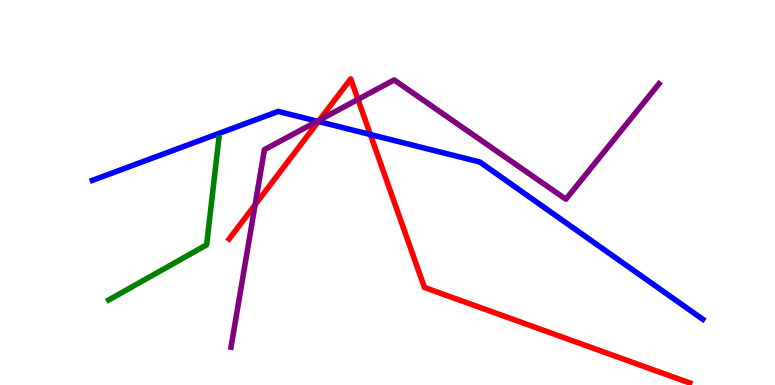[{'lines': ['blue', 'red'], 'intersections': [{'x': 4.11, 'y': 6.84}, {'x': 4.78, 'y': 6.51}]}, {'lines': ['green', 'red'], 'intersections': []}, {'lines': ['purple', 'red'], 'intersections': [{'x': 3.29, 'y': 4.68}, {'x': 4.12, 'y': 6.88}, {'x': 4.62, 'y': 7.42}]}, {'lines': ['blue', 'green'], 'intersections': []}, {'lines': ['blue', 'purple'], 'intersections': [{'x': 4.09, 'y': 6.85}]}, {'lines': ['green', 'purple'], 'intersections': []}]